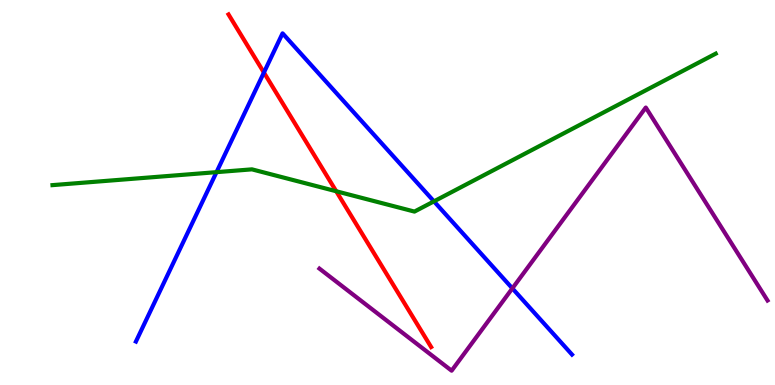[{'lines': ['blue', 'red'], 'intersections': [{'x': 3.41, 'y': 8.12}]}, {'lines': ['green', 'red'], 'intersections': [{'x': 4.34, 'y': 5.03}]}, {'lines': ['purple', 'red'], 'intersections': []}, {'lines': ['blue', 'green'], 'intersections': [{'x': 2.79, 'y': 5.53}, {'x': 5.6, 'y': 4.77}]}, {'lines': ['blue', 'purple'], 'intersections': [{'x': 6.61, 'y': 2.51}]}, {'lines': ['green', 'purple'], 'intersections': []}]